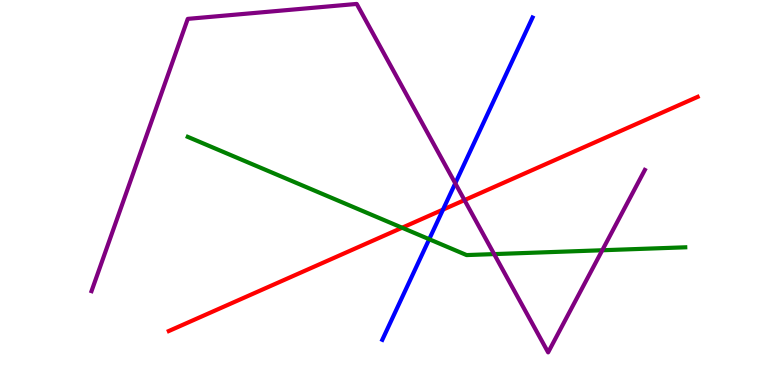[{'lines': ['blue', 'red'], 'intersections': [{'x': 5.72, 'y': 4.56}]}, {'lines': ['green', 'red'], 'intersections': [{'x': 5.19, 'y': 4.09}]}, {'lines': ['purple', 'red'], 'intersections': [{'x': 5.99, 'y': 4.8}]}, {'lines': ['blue', 'green'], 'intersections': [{'x': 5.54, 'y': 3.79}]}, {'lines': ['blue', 'purple'], 'intersections': [{'x': 5.87, 'y': 5.24}]}, {'lines': ['green', 'purple'], 'intersections': [{'x': 6.38, 'y': 3.4}, {'x': 7.77, 'y': 3.5}]}]